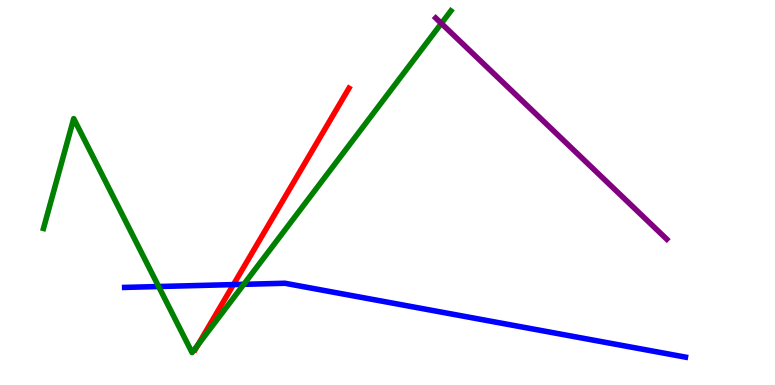[{'lines': ['blue', 'red'], 'intersections': [{'x': 3.01, 'y': 2.61}]}, {'lines': ['green', 'red'], 'intersections': [{'x': 2.56, 'y': 1.05}]}, {'lines': ['purple', 'red'], 'intersections': []}, {'lines': ['blue', 'green'], 'intersections': [{'x': 2.05, 'y': 2.56}, {'x': 3.15, 'y': 2.62}]}, {'lines': ['blue', 'purple'], 'intersections': []}, {'lines': ['green', 'purple'], 'intersections': [{'x': 5.7, 'y': 9.39}]}]